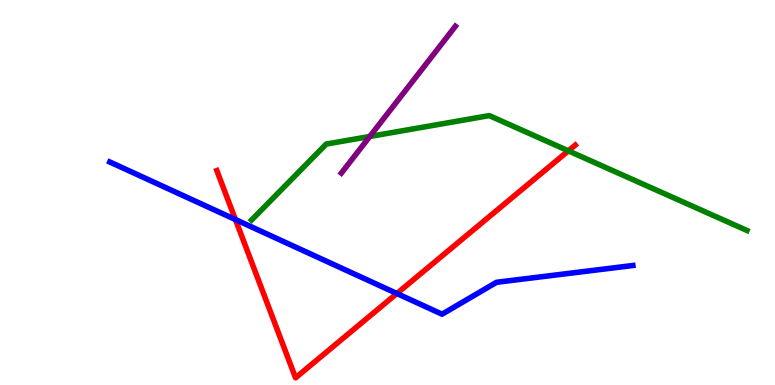[{'lines': ['blue', 'red'], 'intersections': [{'x': 3.04, 'y': 4.3}, {'x': 5.12, 'y': 2.38}]}, {'lines': ['green', 'red'], 'intersections': [{'x': 7.33, 'y': 6.08}]}, {'lines': ['purple', 'red'], 'intersections': []}, {'lines': ['blue', 'green'], 'intersections': []}, {'lines': ['blue', 'purple'], 'intersections': []}, {'lines': ['green', 'purple'], 'intersections': [{'x': 4.77, 'y': 6.46}]}]